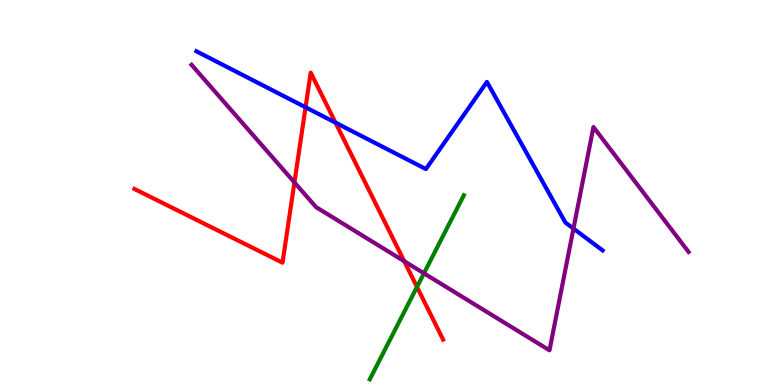[{'lines': ['blue', 'red'], 'intersections': [{'x': 3.94, 'y': 7.21}, {'x': 4.33, 'y': 6.81}]}, {'lines': ['green', 'red'], 'intersections': [{'x': 5.38, 'y': 2.55}]}, {'lines': ['purple', 'red'], 'intersections': [{'x': 3.8, 'y': 5.26}, {'x': 5.22, 'y': 3.22}]}, {'lines': ['blue', 'green'], 'intersections': []}, {'lines': ['blue', 'purple'], 'intersections': [{'x': 7.4, 'y': 4.06}]}, {'lines': ['green', 'purple'], 'intersections': [{'x': 5.47, 'y': 2.9}]}]